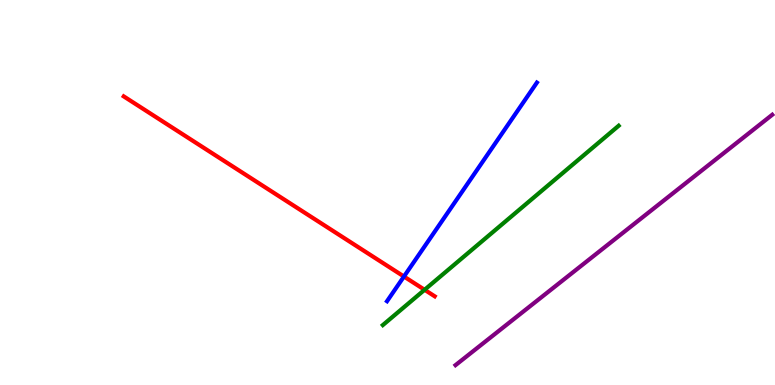[{'lines': ['blue', 'red'], 'intersections': [{'x': 5.21, 'y': 2.82}]}, {'lines': ['green', 'red'], 'intersections': [{'x': 5.48, 'y': 2.47}]}, {'lines': ['purple', 'red'], 'intersections': []}, {'lines': ['blue', 'green'], 'intersections': []}, {'lines': ['blue', 'purple'], 'intersections': []}, {'lines': ['green', 'purple'], 'intersections': []}]